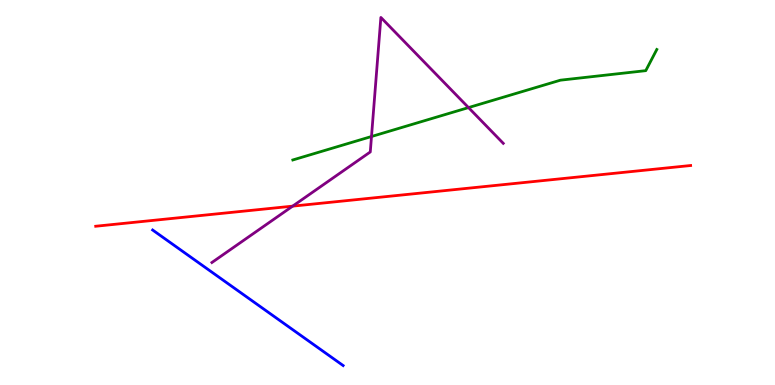[{'lines': ['blue', 'red'], 'intersections': []}, {'lines': ['green', 'red'], 'intersections': []}, {'lines': ['purple', 'red'], 'intersections': [{'x': 3.78, 'y': 4.65}]}, {'lines': ['blue', 'green'], 'intersections': []}, {'lines': ['blue', 'purple'], 'intersections': []}, {'lines': ['green', 'purple'], 'intersections': [{'x': 4.79, 'y': 6.45}, {'x': 6.05, 'y': 7.21}]}]